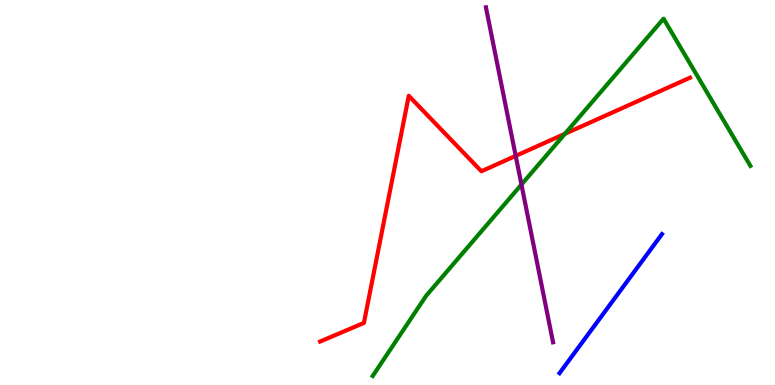[{'lines': ['blue', 'red'], 'intersections': []}, {'lines': ['green', 'red'], 'intersections': [{'x': 7.29, 'y': 6.52}]}, {'lines': ['purple', 'red'], 'intersections': [{'x': 6.65, 'y': 5.95}]}, {'lines': ['blue', 'green'], 'intersections': []}, {'lines': ['blue', 'purple'], 'intersections': []}, {'lines': ['green', 'purple'], 'intersections': [{'x': 6.73, 'y': 5.21}]}]